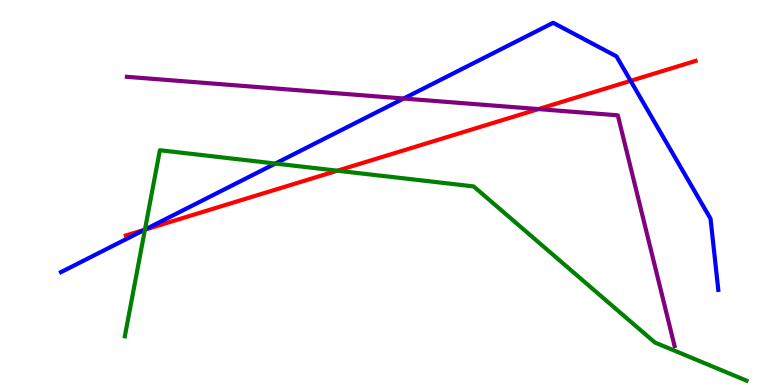[{'lines': ['blue', 'red'], 'intersections': [{'x': 1.87, 'y': 4.03}, {'x': 8.14, 'y': 7.9}]}, {'lines': ['green', 'red'], 'intersections': [{'x': 1.87, 'y': 4.03}, {'x': 4.35, 'y': 5.57}]}, {'lines': ['purple', 'red'], 'intersections': [{'x': 6.95, 'y': 7.17}]}, {'lines': ['blue', 'green'], 'intersections': [{'x': 1.87, 'y': 4.04}, {'x': 3.55, 'y': 5.75}]}, {'lines': ['blue', 'purple'], 'intersections': [{'x': 5.21, 'y': 7.44}]}, {'lines': ['green', 'purple'], 'intersections': []}]